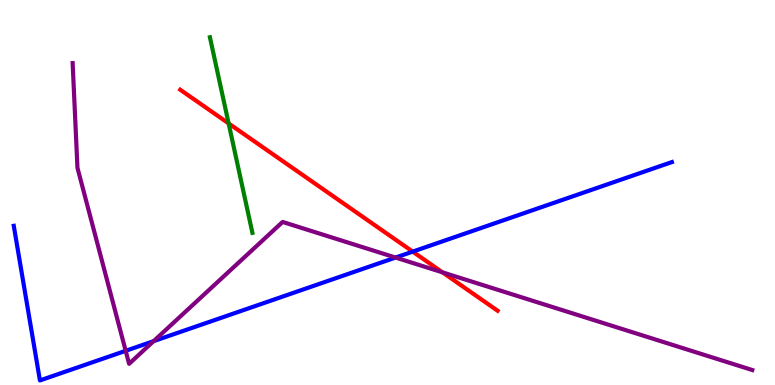[{'lines': ['blue', 'red'], 'intersections': [{'x': 5.33, 'y': 3.46}]}, {'lines': ['green', 'red'], 'intersections': [{'x': 2.95, 'y': 6.79}]}, {'lines': ['purple', 'red'], 'intersections': [{'x': 5.71, 'y': 2.93}]}, {'lines': ['blue', 'green'], 'intersections': []}, {'lines': ['blue', 'purple'], 'intersections': [{'x': 1.62, 'y': 0.888}, {'x': 1.98, 'y': 1.14}, {'x': 5.1, 'y': 3.31}]}, {'lines': ['green', 'purple'], 'intersections': []}]